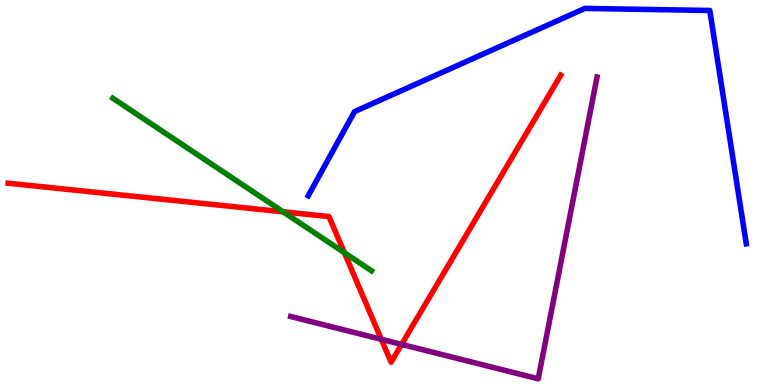[{'lines': ['blue', 'red'], 'intersections': []}, {'lines': ['green', 'red'], 'intersections': [{'x': 3.65, 'y': 4.5}, {'x': 4.44, 'y': 3.44}]}, {'lines': ['purple', 'red'], 'intersections': [{'x': 4.92, 'y': 1.19}, {'x': 5.18, 'y': 1.05}]}, {'lines': ['blue', 'green'], 'intersections': []}, {'lines': ['blue', 'purple'], 'intersections': []}, {'lines': ['green', 'purple'], 'intersections': []}]